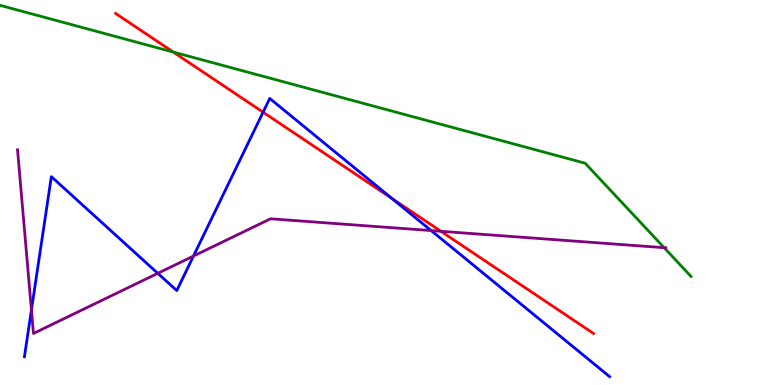[{'lines': ['blue', 'red'], 'intersections': [{'x': 3.39, 'y': 7.09}, {'x': 5.06, 'y': 4.84}]}, {'lines': ['green', 'red'], 'intersections': [{'x': 2.24, 'y': 8.65}]}, {'lines': ['purple', 'red'], 'intersections': [{'x': 5.69, 'y': 3.99}]}, {'lines': ['blue', 'green'], 'intersections': []}, {'lines': ['blue', 'purple'], 'intersections': [{'x': 0.405, 'y': 1.95}, {'x': 2.04, 'y': 2.9}, {'x': 2.5, 'y': 3.35}, {'x': 5.56, 'y': 4.01}]}, {'lines': ['green', 'purple'], 'intersections': [{'x': 8.57, 'y': 3.57}]}]